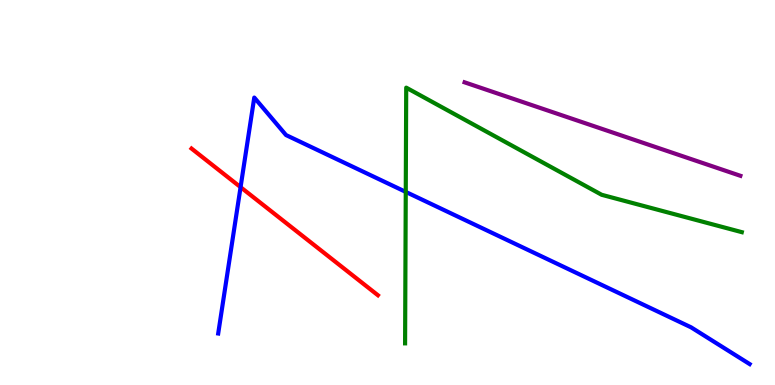[{'lines': ['blue', 'red'], 'intersections': [{'x': 3.1, 'y': 5.14}]}, {'lines': ['green', 'red'], 'intersections': []}, {'lines': ['purple', 'red'], 'intersections': []}, {'lines': ['blue', 'green'], 'intersections': [{'x': 5.24, 'y': 5.02}]}, {'lines': ['blue', 'purple'], 'intersections': []}, {'lines': ['green', 'purple'], 'intersections': []}]